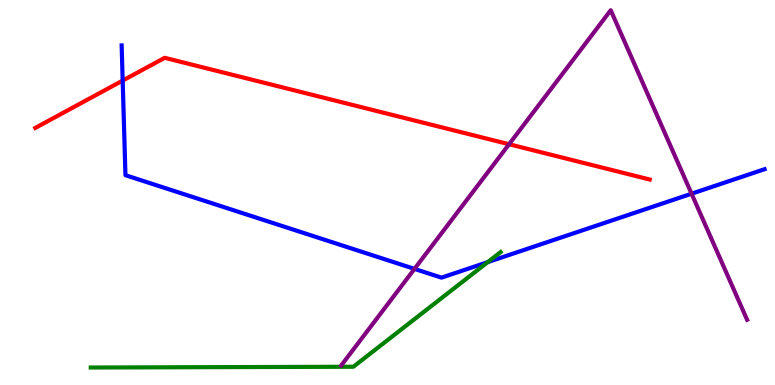[{'lines': ['blue', 'red'], 'intersections': [{'x': 1.58, 'y': 7.91}]}, {'lines': ['green', 'red'], 'intersections': []}, {'lines': ['purple', 'red'], 'intersections': [{'x': 6.57, 'y': 6.25}]}, {'lines': ['blue', 'green'], 'intersections': [{'x': 6.29, 'y': 3.19}]}, {'lines': ['blue', 'purple'], 'intersections': [{'x': 5.35, 'y': 3.02}, {'x': 8.92, 'y': 4.97}]}, {'lines': ['green', 'purple'], 'intersections': []}]